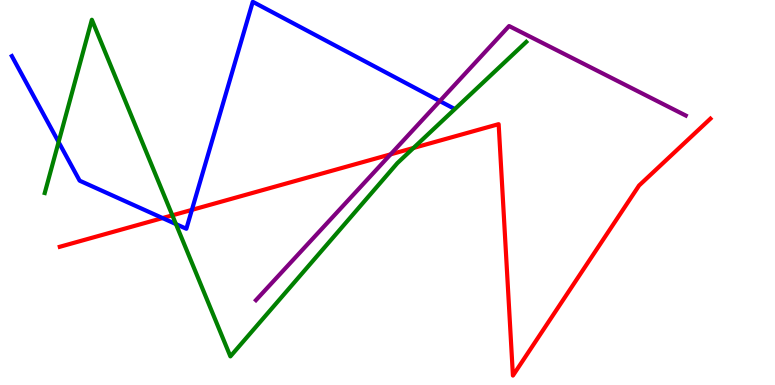[{'lines': ['blue', 'red'], 'intersections': [{'x': 2.1, 'y': 4.34}, {'x': 2.48, 'y': 4.55}]}, {'lines': ['green', 'red'], 'intersections': [{'x': 2.22, 'y': 4.41}, {'x': 5.34, 'y': 6.16}]}, {'lines': ['purple', 'red'], 'intersections': [{'x': 5.04, 'y': 5.99}]}, {'lines': ['blue', 'green'], 'intersections': [{'x': 0.756, 'y': 6.31}, {'x': 2.27, 'y': 4.18}]}, {'lines': ['blue', 'purple'], 'intersections': [{'x': 5.67, 'y': 7.37}]}, {'lines': ['green', 'purple'], 'intersections': []}]